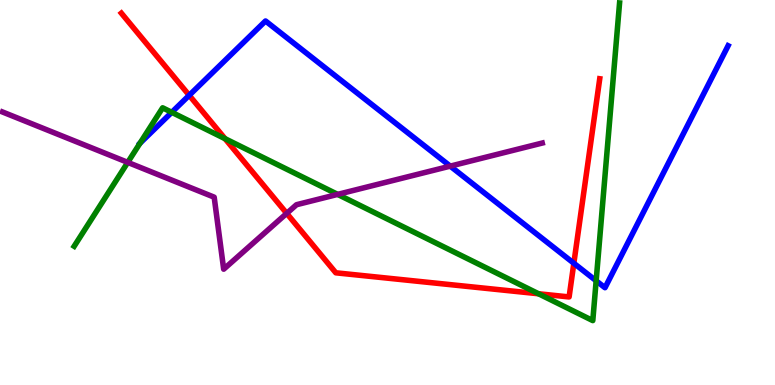[{'lines': ['blue', 'red'], 'intersections': [{'x': 2.44, 'y': 7.52}, {'x': 7.4, 'y': 3.16}]}, {'lines': ['green', 'red'], 'intersections': [{'x': 2.9, 'y': 6.4}, {'x': 6.95, 'y': 2.37}]}, {'lines': ['purple', 'red'], 'intersections': [{'x': 3.7, 'y': 4.46}]}, {'lines': ['blue', 'green'], 'intersections': [{'x': 1.81, 'y': 6.28}, {'x': 2.22, 'y': 7.08}, {'x': 7.69, 'y': 2.71}]}, {'lines': ['blue', 'purple'], 'intersections': [{'x': 5.81, 'y': 5.68}]}, {'lines': ['green', 'purple'], 'intersections': [{'x': 1.65, 'y': 5.78}, {'x': 4.36, 'y': 4.95}]}]